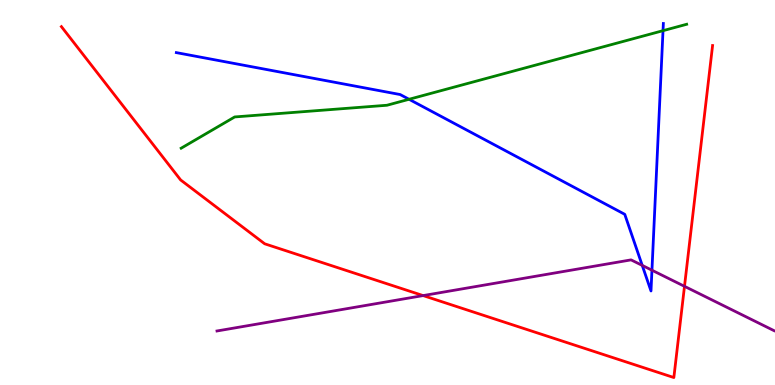[{'lines': ['blue', 'red'], 'intersections': []}, {'lines': ['green', 'red'], 'intersections': []}, {'lines': ['purple', 'red'], 'intersections': [{'x': 5.46, 'y': 2.32}, {'x': 8.83, 'y': 2.56}]}, {'lines': ['blue', 'green'], 'intersections': [{'x': 5.28, 'y': 7.42}, {'x': 8.56, 'y': 9.2}]}, {'lines': ['blue', 'purple'], 'intersections': [{'x': 8.29, 'y': 3.11}, {'x': 8.41, 'y': 2.98}]}, {'lines': ['green', 'purple'], 'intersections': []}]